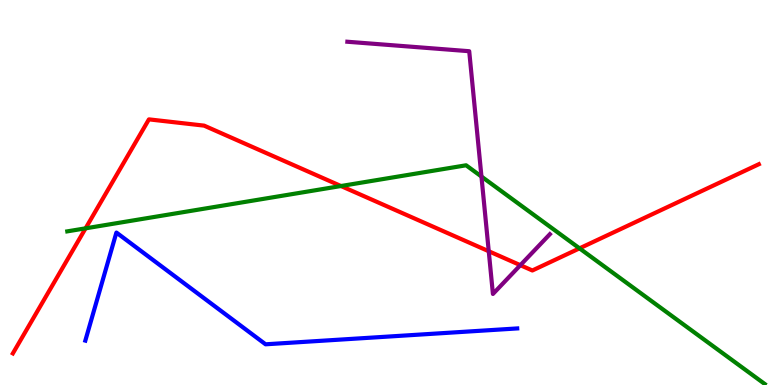[{'lines': ['blue', 'red'], 'intersections': []}, {'lines': ['green', 'red'], 'intersections': [{'x': 1.1, 'y': 4.07}, {'x': 4.4, 'y': 5.17}, {'x': 7.48, 'y': 3.55}]}, {'lines': ['purple', 'red'], 'intersections': [{'x': 6.31, 'y': 3.47}, {'x': 6.71, 'y': 3.11}]}, {'lines': ['blue', 'green'], 'intersections': []}, {'lines': ['blue', 'purple'], 'intersections': []}, {'lines': ['green', 'purple'], 'intersections': [{'x': 6.21, 'y': 5.41}]}]